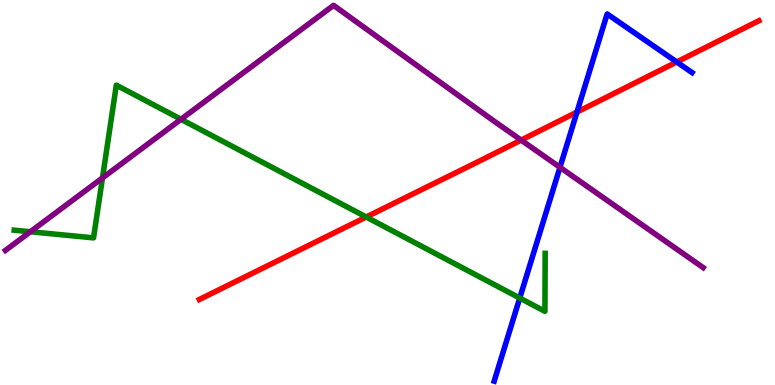[{'lines': ['blue', 'red'], 'intersections': [{'x': 7.44, 'y': 7.09}, {'x': 8.73, 'y': 8.39}]}, {'lines': ['green', 'red'], 'intersections': [{'x': 4.73, 'y': 4.36}]}, {'lines': ['purple', 'red'], 'intersections': [{'x': 6.72, 'y': 6.36}]}, {'lines': ['blue', 'green'], 'intersections': [{'x': 6.71, 'y': 2.26}]}, {'lines': ['blue', 'purple'], 'intersections': [{'x': 7.23, 'y': 5.65}]}, {'lines': ['green', 'purple'], 'intersections': [{'x': 0.392, 'y': 3.98}, {'x': 1.32, 'y': 5.38}, {'x': 2.34, 'y': 6.9}]}]